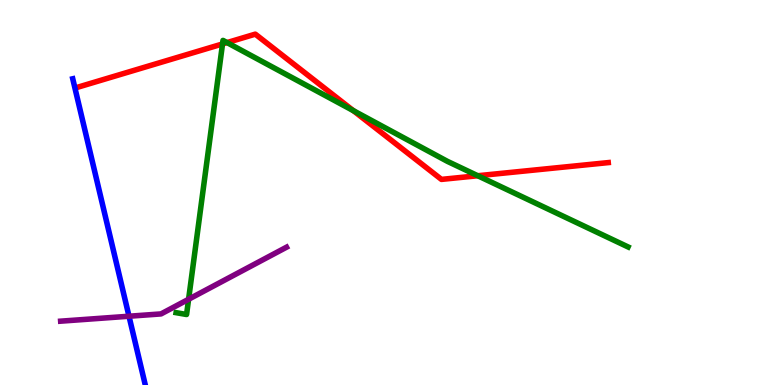[{'lines': ['blue', 'red'], 'intersections': []}, {'lines': ['green', 'red'], 'intersections': [{'x': 2.87, 'y': 8.86}, {'x': 2.93, 'y': 8.89}, {'x': 4.56, 'y': 7.13}, {'x': 6.16, 'y': 5.44}]}, {'lines': ['purple', 'red'], 'intersections': []}, {'lines': ['blue', 'green'], 'intersections': []}, {'lines': ['blue', 'purple'], 'intersections': [{'x': 1.66, 'y': 1.79}]}, {'lines': ['green', 'purple'], 'intersections': [{'x': 2.43, 'y': 2.23}]}]